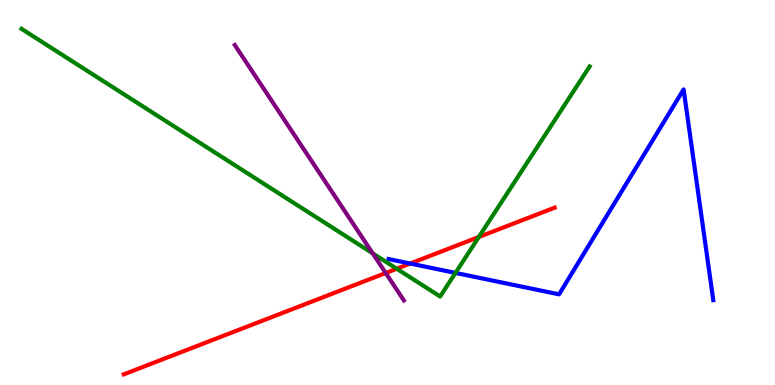[{'lines': ['blue', 'red'], 'intersections': [{'x': 5.29, 'y': 3.15}]}, {'lines': ['green', 'red'], 'intersections': [{'x': 5.12, 'y': 3.02}, {'x': 6.18, 'y': 3.84}]}, {'lines': ['purple', 'red'], 'intersections': [{'x': 4.98, 'y': 2.91}]}, {'lines': ['blue', 'green'], 'intersections': [{'x': 5.88, 'y': 2.91}]}, {'lines': ['blue', 'purple'], 'intersections': []}, {'lines': ['green', 'purple'], 'intersections': [{'x': 4.81, 'y': 3.42}]}]